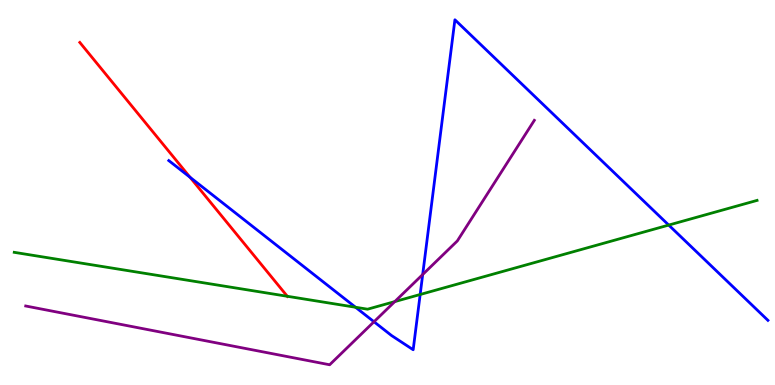[{'lines': ['blue', 'red'], 'intersections': [{'x': 2.45, 'y': 5.4}]}, {'lines': ['green', 'red'], 'intersections': [{'x': 3.71, 'y': 2.3}]}, {'lines': ['purple', 'red'], 'intersections': []}, {'lines': ['blue', 'green'], 'intersections': [{'x': 4.59, 'y': 2.02}, {'x': 5.42, 'y': 2.35}, {'x': 8.63, 'y': 4.15}]}, {'lines': ['blue', 'purple'], 'intersections': [{'x': 4.83, 'y': 1.64}, {'x': 5.45, 'y': 2.87}]}, {'lines': ['green', 'purple'], 'intersections': [{'x': 5.09, 'y': 2.17}]}]